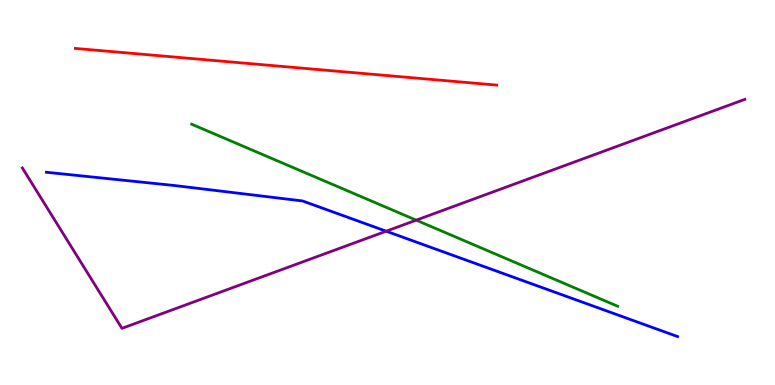[{'lines': ['blue', 'red'], 'intersections': []}, {'lines': ['green', 'red'], 'intersections': []}, {'lines': ['purple', 'red'], 'intersections': []}, {'lines': ['blue', 'green'], 'intersections': []}, {'lines': ['blue', 'purple'], 'intersections': [{'x': 4.98, 'y': 3.99}]}, {'lines': ['green', 'purple'], 'intersections': [{'x': 5.37, 'y': 4.28}]}]